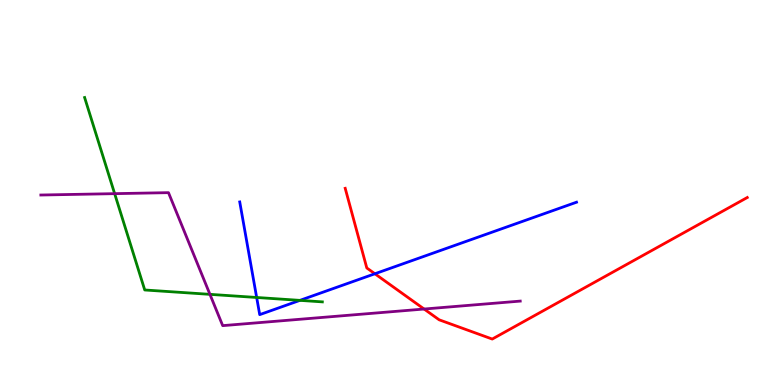[{'lines': ['blue', 'red'], 'intersections': [{'x': 4.84, 'y': 2.89}]}, {'lines': ['green', 'red'], 'intersections': []}, {'lines': ['purple', 'red'], 'intersections': [{'x': 5.47, 'y': 1.97}]}, {'lines': ['blue', 'green'], 'intersections': [{'x': 3.31, 'y': 2.27}, {'x': 3.87, 'y': 2.2}]}, {'lines': ['blue', 'purple'], 'intersections': []}, {'lines': ['green', 'purple'], 'intersections': [{'x': 1.48, 'y': 4.97}, {'x': 2.71, 'y': 2.35}]}]